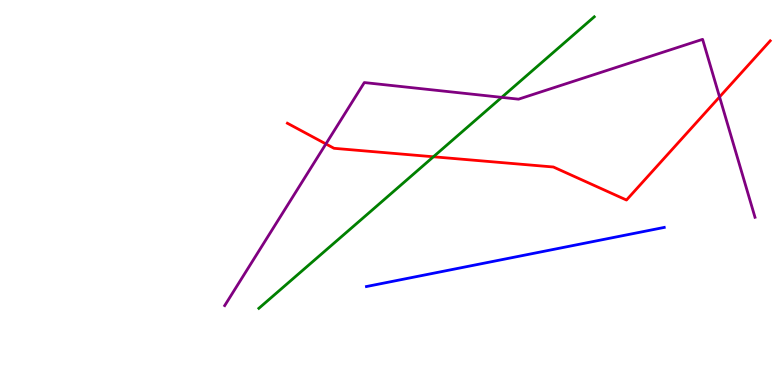[{'lines': ['blue', 'red'], 'intersections': []}, {'lines': ['green', 'red'], 'intersections': [{'x': 5.59, 'y': 5.93}]}, {'lines': ['purple', 'red'], 'intersections': [{'x': 4.21, 'y': 6.26}, {'x': 9.28, 'y': 7.48}]}, {'lines': ['blue', 'green'], 'intersections': []}, {'lines': ['blue', 'purple'], 'intersections': []}, {'lines': ['green', 'purple'], 'intersections': [{'x': 6.47, 'y': 7.47}]}]